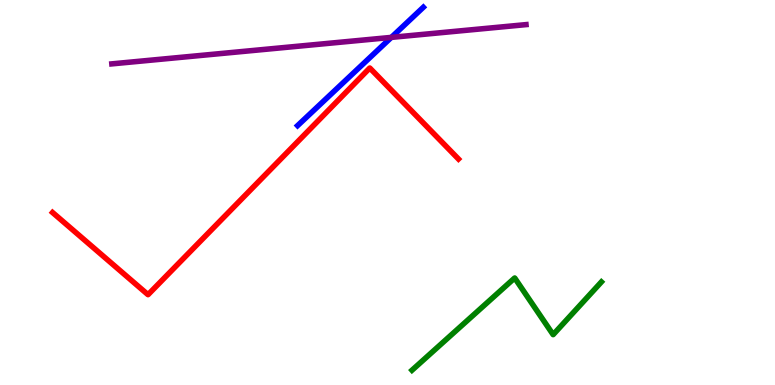[{'lines': ['blue', 'red'], 'intersections': []}, {'lines': ['green', 'red'], 'intersections': []}, {'lines': ['purple', 'red'], 'intersections': []}, {'lines': ['blue', 'green'], 'intersections': []}, {'lines': ['blue', 'purple'], 'intersections': [{'x': 5.05, 'y': 9.03}]}, {'lines': ['green', 'purple'], 'intersections': []}]